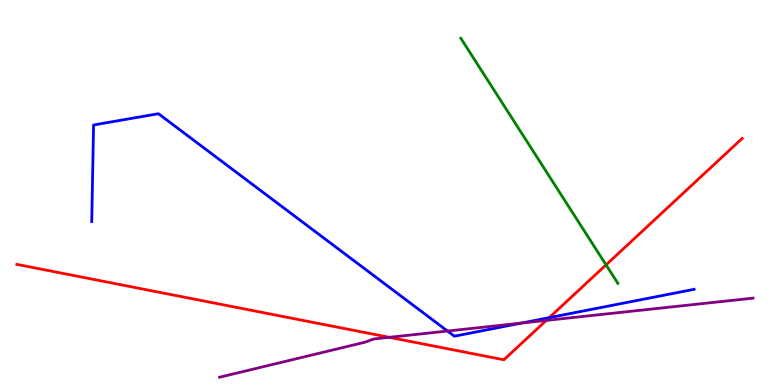[{'lines': ['blue', 'red'], 'intersections': [{'x': 7.09, 'y': 1.75}]}, {'lines': ['green', 'red'], 'intersections': [{'x': 7.82, 'y': 3.12}]}, {'lines': ['purple', 'red'], 'intersections': [{'x': 5.02, 'y': 1.24}, {'x': 7.05, 'y': 1.68}]}, {'lines': ['blue', 'green'], 'intersections': []}, {'lines': ['blue', 'purple'], 'intersections': [{'x': 5.77, 'y': 1.4}, {'x': 6.73, 'y': 1.61}]}, {'lines': ['green', 'purple'], 'intersections': []}]